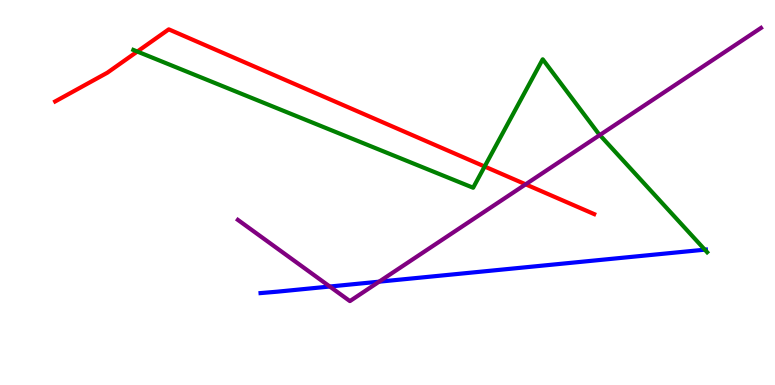[{'lines': ['blue', 'red'], 'intersections': []}, {'lines': ['green', 'red'], 'intersections': [{'x': 1.77, 'y': 8.66}, {'x': 6.25, 'y': 5.67}]}, {'lines': ['purple', 'red'], 'intersections': [{'x': 6.78, 'y': 5.21}]}, {'lines': ['blue', 'green'], 'intersections': [{'x': 9.09, 'y': 3.52}]}, {'lines': ['blue', 'purple'], 'intersections': [{'x': 4.26, 'y': 2.56}, {'x': 4.89, 'y': 2.68}]}, {'lines': ['green', 'purple'], 'intersections': [{'x': 7.74, 'y': 6.49}]}]